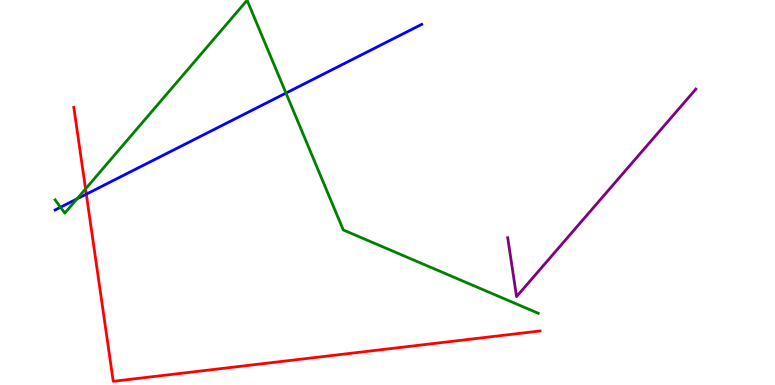[{'lines': ['blue', 'red'], 'intersections': [{'x': 1.11, 'y': 4.96}]}, {'lines': ['green', 'red'], 'intersections': [{'x': 1.1, 'y': 5.09}]}, {'lines': ['purple', 'red'], 'intersections': []}, {'lines': ['blue', 'green'], 'intersections': [{'x': 0.781, 'y': 4.62}, {'x': 0.993, 'y': 4.83}, {'x': 3.69, 'y': 7.58}]}, {'lines': ['blue', 'purple'], 'intersections': []}, {'lines': ['green', 'purple'], 'intersections': []}]